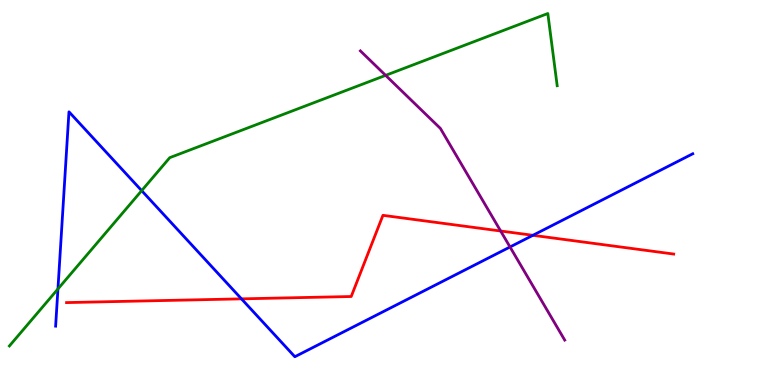[{'lines': ['blue', 'red'], 'intersections': [{'x': 3.12, 'y': 2.24}, {'x': 6.88, 'y': 3.89}]}, {'lines': ['green', 'red'], 'intersections': []}, {'lines': ['purple', 'red'], 'intersections': [{'x': 6.46, 'y': 4.0}]}, {'lines': ['blue', 'green'], 'intersections': [{'x': 0.748, 'y': 2.49}, {'x': 1.83, 'y': 5.05}]}, {'lines': ['blue', 'purple'], 'intersections': [{'x': 6.58, 'y': 3.59}]}, {'lines': ['green', 'purple'], 'intersections': [{'x': 4.98, 'y': 8.04}]}]